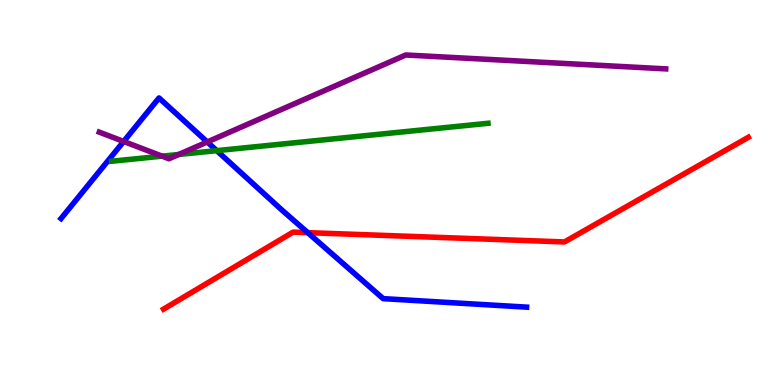[{'lines': ['blue', 'red'], 'intersections': [{'x': 3.97, 'y': 3.96}]}, {'lines': ['green', 'red'], 'intersections': []}, {'lines': ['purple', 'red'], 'intersections': []}, {'lines': ['blue', 'green'], 'intersections': [{'x': 2.8, 'y': 6.09}]}, {'lines': ['blue', 'purple'], 'intersections': [{'x': 1.6, 'y': 6.33}, {'x': 2.67, 'y': 6.31}]}, {'lines': ['green', 'purple'], 'intersections': [{'x': 2.09, 'y': 5.94}, {'x': 2.31, 'y': 5.99}]}]